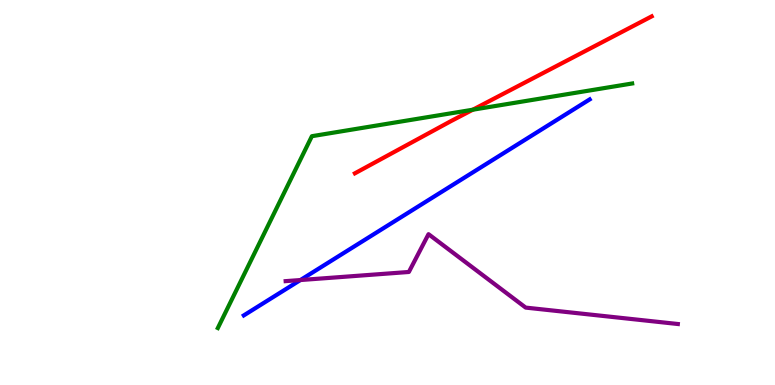[{'lines': ['blue', 'red'], 'intersections': []}, {'lines': ['green', 'red'], 'intersections': [{'x': 6.1, 'y': 7.15}]}, {'lines': ['purple', 'red'], 'intersections': []}, {'lines': ['blue', 'green'], 'intersections': []}, {'lines': ['blue', 'purple'], 'intersections': [{'x': 3.88, 'y': 2.73}]}, {'lines': ['green', 'purple'], 'intersections': []}]